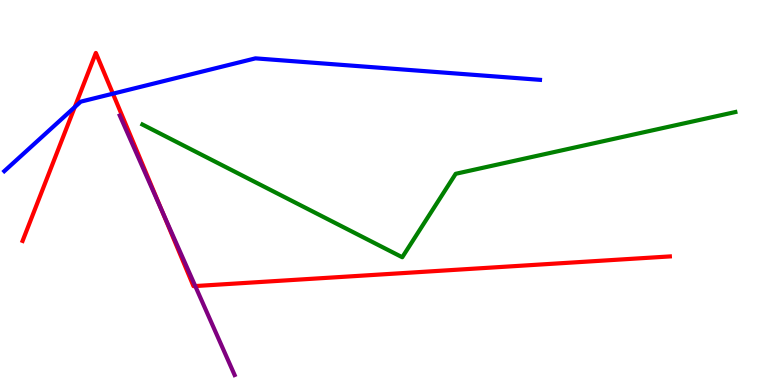[{'lines': ['blue', 'red'], 'intersections': [{'x': 0.964, 'y': 7.22}, {'x': 1.46, 'y': 7.57}]}, {'lines': ['green', 'red'], 'intersections': []}, {'lines': ['purple', 'red'], 'intersections': [{'x': 2.09, 'y': 4.53}, {'x': 2.52, 'y': 2.57}]}, {'lines': ['blue', 'green'], 'intersections': []}, {'lines': ['blue', 'purple'], 'intersections': []}, {'lines': ['green', 'purple'], 'intersections': []}]